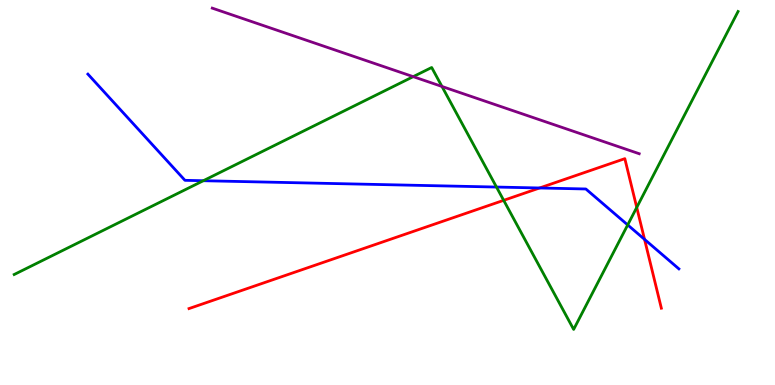[{'lines': ['blue', 'red'], 'intersections': [{'x': 6.96, 'y': 5.12}, {'x': 8.32, 'y': 3.78}]}, {'lines': ['green', 'red'], 'intersections': [{'x': 6.5, 'y': 4.8}, {'x': 8.22, 'y': 4.61}]}, {'lines': ['purple', 'red'], 'intersections': []}, {'lines': ['blue', 'green'], 'intersections': [{'x': 2.62, 'y': 5.31}, {'x': 6.41, 'y': 5.14}, {'x': 8.1, 'y': 4.16}]}, {'lines': ['blue', 'purple'], 'intersections': []}, {'lines': ['green', 'purple'], 'intersections': [{'x': 5.33, 'y': 8.01}, {'x': 5.7, 'y': 7.75}]}]